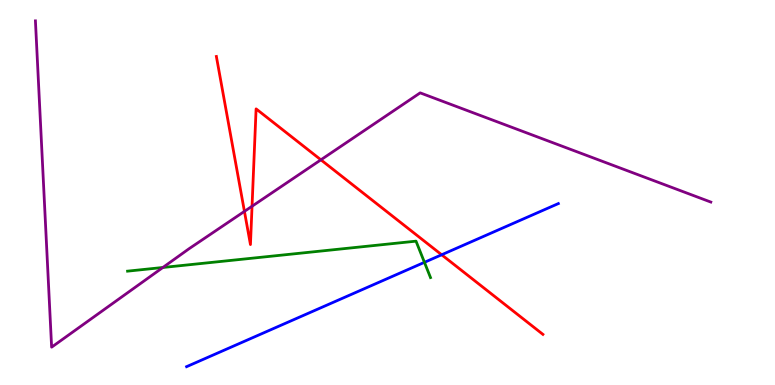[{'lines': ['blue', 'red'], 'intersections': [{'x': 5.7, 'y': 3.38}]}, {'lines': ['green', 'red'], 'intersections': []}, {'lines': ['purple', 'red'], 'intersections': [{'x': 3.15, 'y': 4.51}, {'x': 3.25, 'y': 4.64}, {'x': 4.14, 'y': 5.85}]}, {'lines': ['blue', 'green'], 'intersections': [{'x': 5.48, 'y': 3.19}]}, {'lines': ['blue', 'purple'], 'intersections': []}, {'lines': ['green', 'purple'], 'intersections': [{'x': 2.1, 'y': 3.05}]}]